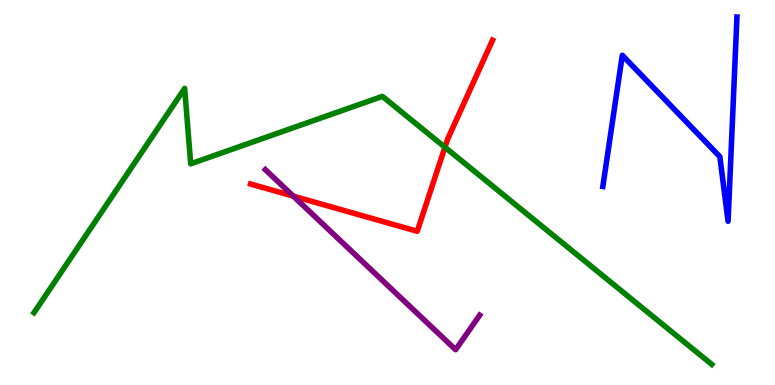[{'lines': ['blue', 'red'], 'intersections': []}, {'lines': ['green', 'red'], 'intersections': [{'x': 5.74, 'y': 6.18}]}, {'lines': ['purple', 'red'], 'intersections': [{'x': 3.78, 'y': 4.91}]}, {'lines': ['blue', 'green'], 'intersections': []}, {'lines': ['blue', 'purple'], 'intersections': []}, {'lines': ['green', 'purple'], 'intersections': []}]